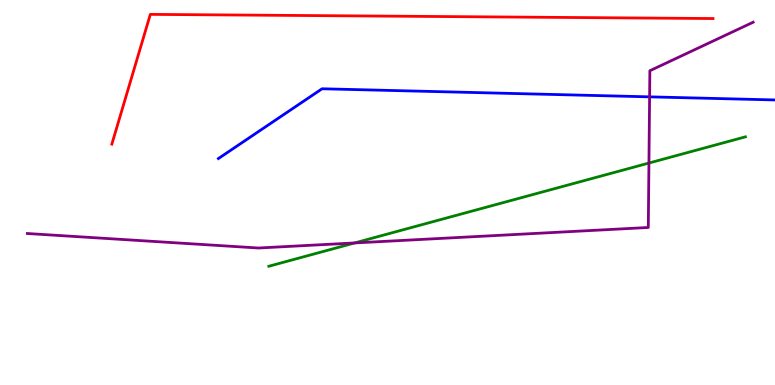[{'lines': ['blue', 'red'], 'intersections': []}, {'lines': ['green', 'red'], 'intersections': []}, {'lines': ['purple', 'red'], 'intersections': []}, {'lines': ['blue', 'green'], 'intersections': []}, {'lines': ['blue', 'purple'], 'intersections': [{'x': 8.38, 'y': 7.48}]}, {'lines': ['green', 'purple'], 'intersections': [{'x': 4.58, 'y': 3.69}, {'x': 8.37, 'y': 5.77}]}]